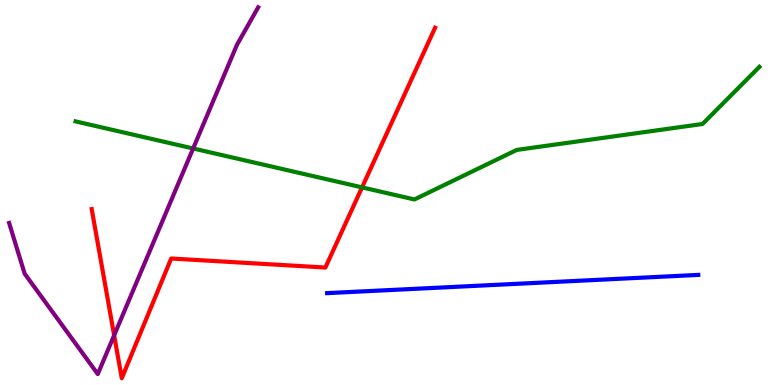[{'lines': ['blue', 'red'], 'intersections': []}, {'lines': ['green', 'red'], 'intersections': [{'x': 4.67, 'y': 5.13}]}, {'lines': ['purple', 'red'], 'intersections': [{'x': 1.47, 'y': 1.29}]}, {'lines': ['blue', 'green'], 'intersections': []}, {'lines': ['blue', 'purple'], 'intersections': []}, {'lines': ['green', 'purple'], 'intersections': [{'x': 2.49, 'y': 6.14}]}]